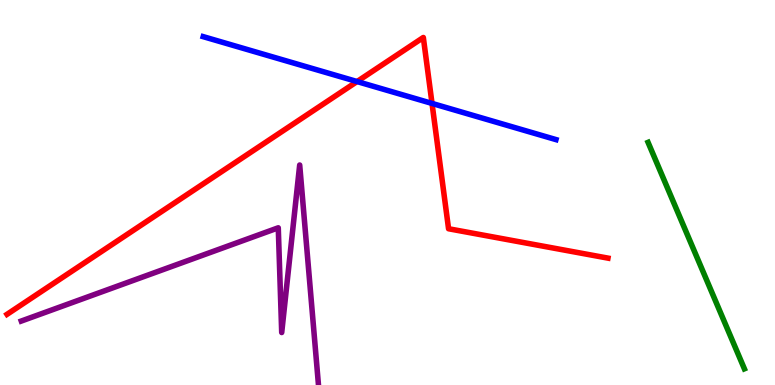[{'lines': ['blue', 'red'], 'intersections': [{'x': 4.61, 'y': 7.88}, {'x': 5.57, 'y': 7.31}]}, {'lines': ['green', 'red'], 'intersections': []}, {'lines': ['purple', 'red'], 'intersections': []}, {'lines': ['blue', 'green'], 'intersections': []}, {'lines': ['blue', 'purple'], 'intersections': []}, {'lines': ['green', 'purple'], 'intersections': []}]